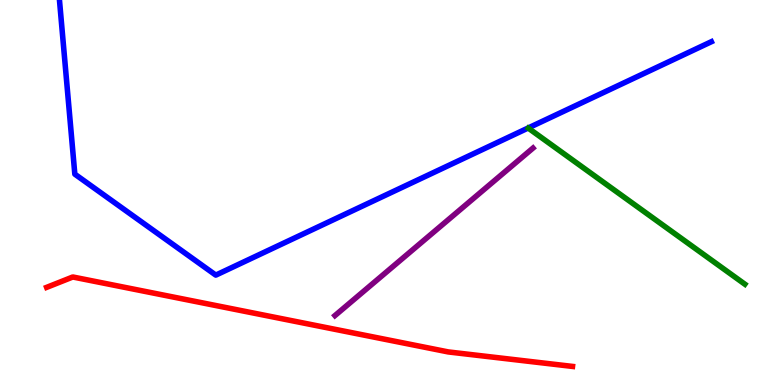[{'lines': ['blue', 'red'], 'intersections': []}, {'lines': ['green', 'red'], 'intersections': []}, {'lines': ['purple', 'red'], 'intersections': []}, {'lines': ['blue', 'green'], 'intersections': []}, {'lines': ['blue', 'purple'], 'intersections': []}, {'lines': ['green', 'purple'], 'intersections': []}]